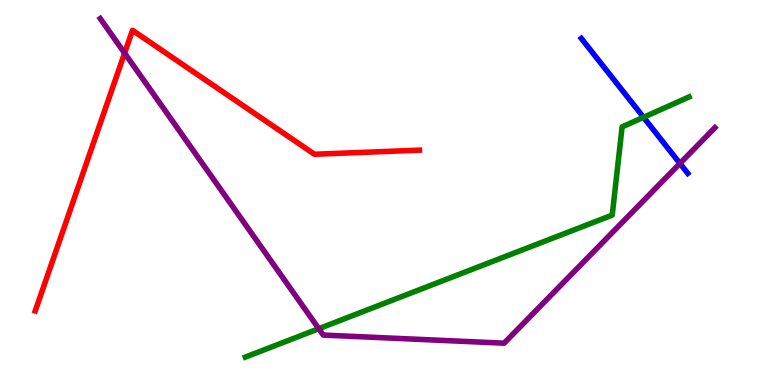[{'lines': ['blue', 'red'], 'intersections': []}, {'lines': ['green', 'red'], 'intersections': []}, {'lines': ['purple', 'red'], 'intersections': [{'x': 1.61, 'y': 8.62}]}, {'lines': ['blue', 'green'], 'intersections': [{'x': 8.3, 'y': 6.95}]}, {'lines': ['blue', 'purple'], 'intersections': [{'x': 8.77, 'y': 5.75}]}, {'lines': ['green', 'purple'], 'intersections': [{'x': 4.11, 'y': 1.46}]}]